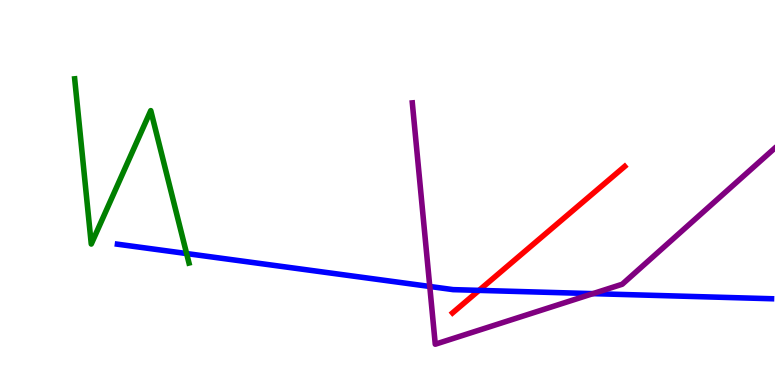[{'lines': ['blue', 'red'], 'intersections': [{'x': 6.18, 'y': 2.46}]}, {'lines': ['green', 'red'], 'intersections': []}, {'lines': ['purple', 'red'], 'intersections': []}, {'lines': ['blue', 'green'], 'intersections': [{'x': 2.41, 'y': 3.41}]}, {'lines': ['blue', 'purple'], 'intersections': [{'x': 5.55, 'y': 2.56}, {'x': 7.65, 'y': 2.37}]}, {'lines': ['green', 'purple'], 'intersections': []}]